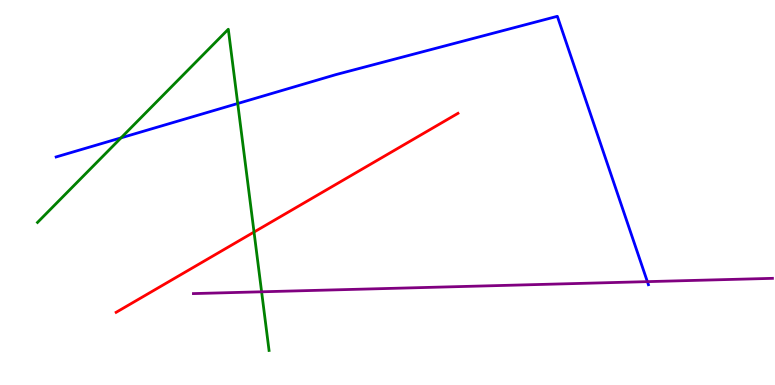[{'lines': ['blue', 'red'], 'intersections': []}, {'lines': ['green', 'red'], 'intersections': [{'x': 3.28, 'y': 3.97}]}, {'lines': ['purple', 'red'], 'intersections': []}, {'lines': ['blue', 'green'], 'intersections': [{'x': 1.56, 'y': 6.42}, {'x': 3.07, 'y': 7.31}]}, {'lines': ['blue', 'purple'], 'intersections': [{'x': 8.35, 'y': 2.68}]}, {'lines': ['green', 'purple'], 'intersections': [{'x': 3.38, 'y': 2.42}]}]